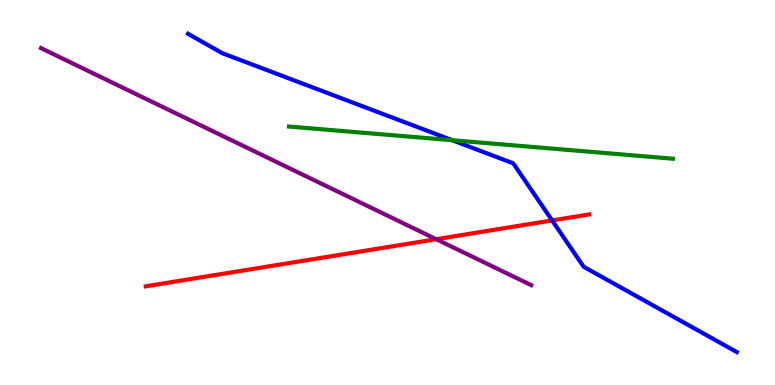[{'lines': ['blue', 'red'], 'intersections': [{'x': 7.12, 'y': 4.27}]}, {'lines': ['green', 'red'], 'intersections': []}, {'lines': ['purple', 'red'], 'intersections': [{'x': 5.63, 'y': 3.79}]}, {'lines': ['blue', 'green'], 'intersections': [{'x': 5.84, 'y': 6.36}]}, {'lines': ['blue', 'purple'], 'intersections': []}, {'lines': ['green', 'purple'], 'intersections': []}]